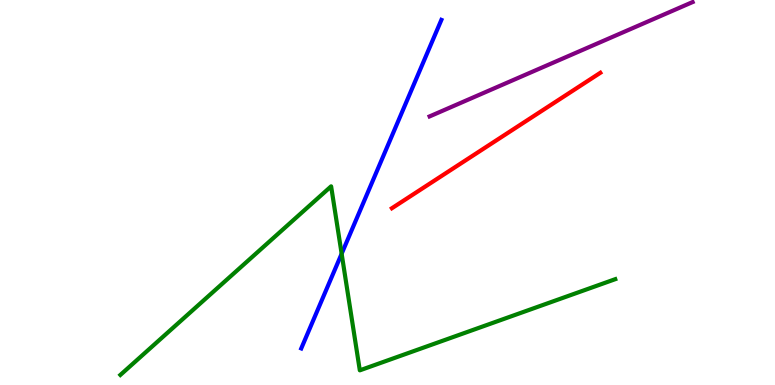[{'lines': ['blue', 'red'], 'intersections': []}, {'lines': ['green', 'red'], 'intersections': []}, {'lines': ['purple', 'red'], 'intersections': []}, {'lines': ['blue', 'green'], 'intersections': [{'x': 4.41, 'y': 3.41}]}, {'lines': ['blue', 'purple'], 'intersections': []}, {'lines': ['green', 'purple'], 'intersections': []}]